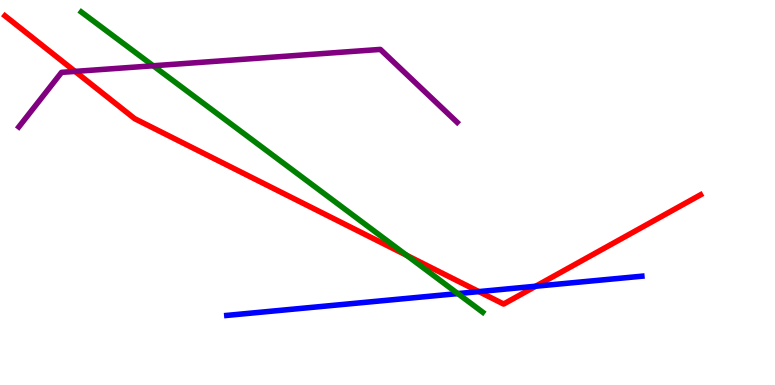[{'lines': ['blue', 'red'], 'intersections': [{'x': 6.18, 'y': 2.43}, {'x': 6.91, 'y': 2.57}]}, {'lines': ['green', 'red'], 'intersections': [{'x': 5.25, 'y': 3.37}]}, {'lines': ['purple', 'red'], 'intersections': [{'x': 0.969, 'y': 8.15}]}, {'lines': ['blue', 'green'], 'intersections': [{'x': 5.91, 'y': 2.37}]}, {'lines': ['blue', 'purple'], 'intersections': []}, {'lines': ['green', 'purple'], 'intersections': [{'x': 1.98, 'y': 8.29}]}]